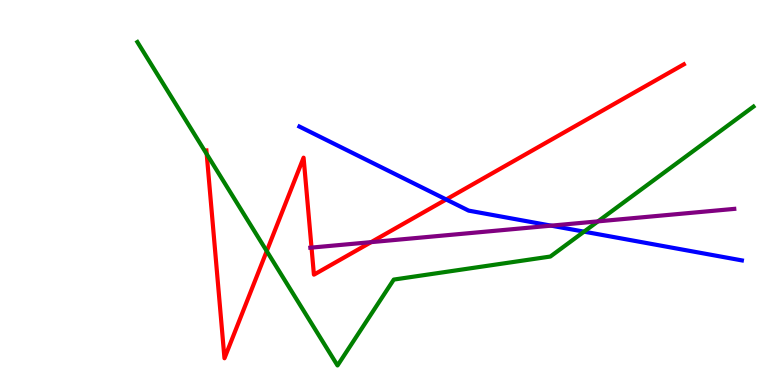[{'lines': ['blue', 'red'], 'intersections': [{'x': 5.76, 'y': 4.82}]}, {'lines': ['green', 'red'], 'intersections': [{'x': 2.67, 'y': 6.0}, {'x': 3.44, 'y': 3.48}]}, {'lines': ['purple', 'red'], 'intersections': [{'x': 4.02, 'y': 3.57}, {'x': 4.79, 'y': 3.71}]}, {'lines': ['blue', 'green'], 'intersections': [{'x': 7.54, 'y': 3.98}]}, {'lines': ['blue', 'purple'], 'intersections': [{'x': 7.11, 'y': 4.14}]}, {'lines': ['green', 'purple'], 'intersections': [{'x': 7.72, 'y': 4.25}]}]